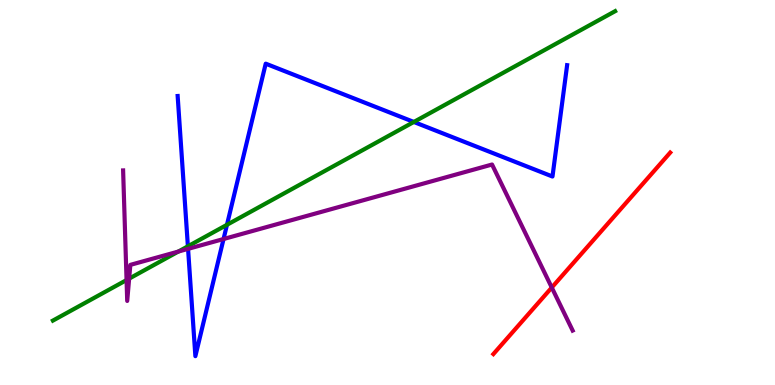[{'lines': ['blue', 'red'], 'intersections': []}, {'lines': ['green', 'red'], 'intersections': []}, {'lines': ['purple', 'red'], 'intersections': [{'x': 7.12, 'y': 2.53}]}, {'lines': ['blue', 'green'], 'intersections': [{'x': 2.42, 'y': 3.6}, {'x': 2.93, 'y': 4.16}, {'x': 5.34, 'y': 6.83}]}, {'lines': ['blue', 'purple'], 'intersections': [{'x': 2.43, 'y': 3.54}, {'x': 2.88, 'y': 3.79}]}, {'lines': ['green', 'purple'], 'intersections': [{'x': 1.63, 'y': 2.73}, {'x': 1.67, 'y': 2.76}, {'x': 2.3, 'y': 3.47}]}]